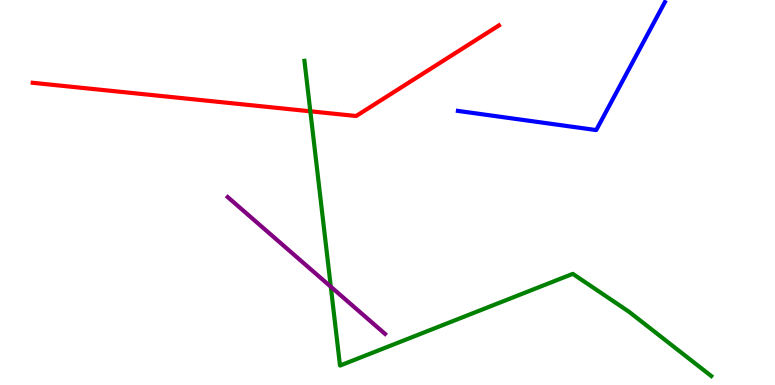[{'lines': ['blue', 'red'], 'intersections': []}, {'lines': ['green', 'red'], 'intersections': [{'x': 4.0, 'y': 7.11}]}, {'lines': ['purple', 'red'], 'intersections': []}, {'lines': ['blue', 'green'], 'intersections': []}, {'lines': ['blue', 'purple'], 'intersections': []}, {'lines': ['green', 'purple'], 'intersections': [{'x': 4.27, 'y': 2.55}]}]